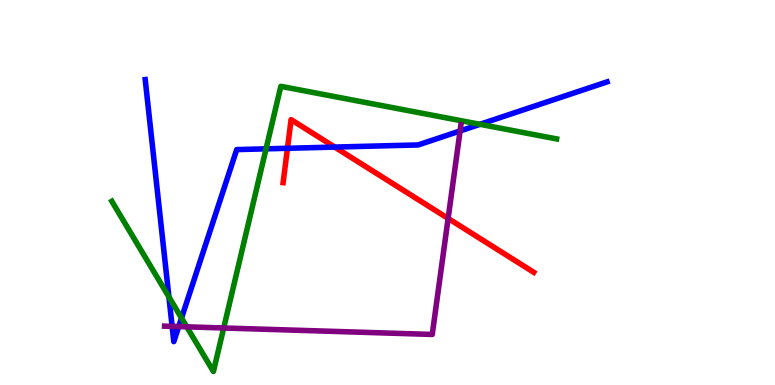[{'lines': ['blue', 'red'], 'intersections': [{'x': 3.71, 'y': 6.15}, {'x': 4.32, 'y': 6.18}]}, {'lines': ['green', 'red'], 'intersections': []}, {'lines': ['purple', 'red'], 'intersections': [{'x': 5.78, 'y': 4.33}]}, {'lines': ['blue', 'green'], 'intersections': [{'x': 2.18, 'y': 2.29}, {'x': 2.34, 'y': 1.74}, {'x': 3.43, 'y': 6.13}, {'x': 6.19, 'y': 6.77}]}, {'lines': ['blue', 'purple'], 'intersections': [{'x': 2.22, 'y': 1.52}, {'x': 2.31, 'y': 1.52}, {'x': 5.94, 'y': 6.6}]}, {'lines': ['green', 'purple'], 'intersections': [{'x': 2.41, 'y': 1.51}, {'x': 2.89, 'y': 1.48}]}]